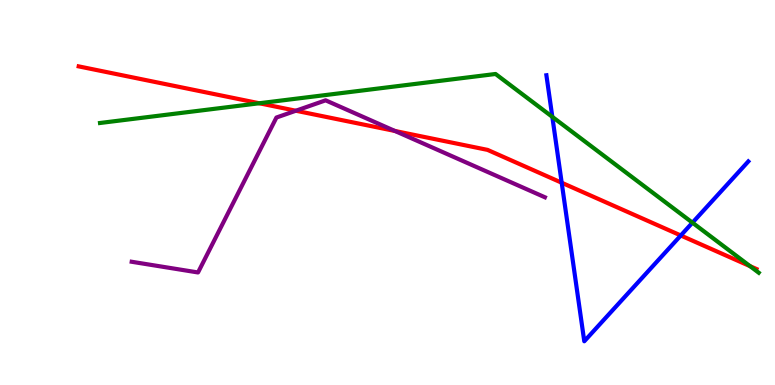[{'lines': ['blue', 'red'], 'intersections': [{'x': 7.25, 'y': 5.25}, {'x': 8.78, 'y': 3.88}]}, {'lines': ['green', 'red'], 'intersections': [{'x': 3.35, 'y': 7.32}, {'x': 9.68, 'y': 3.09}]}, {'lines': ['purple', 'red'], 'intersections': [{'x': 3.82, 'y': 7.12}, {'x': 5.1, 'y': 6.6}]}, {'lines': ['blue', 'green'], 'intersections': [{'x': 7.13, 'y': 6.96}, {'x': 8.93, 'y': 4.22}]}, {'lines': ['blue', 'purple'], 'intersections': []}, {'lines': ['green', 'purple'], 'intersections': []}]